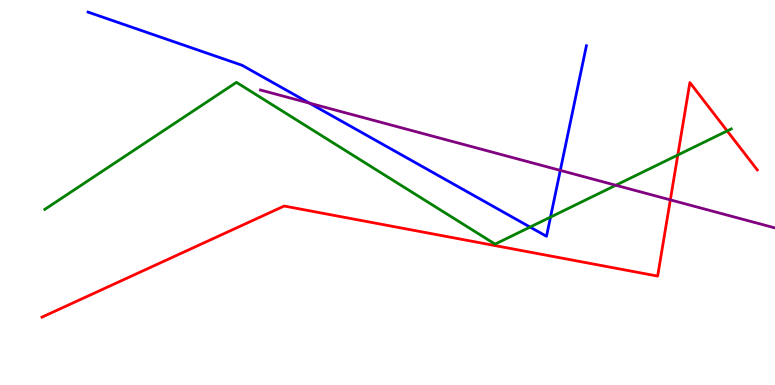[{'lines': ['blue', 'red'], 'intersections': []}, {'lines': ['green', 'red'], 'intersections': [{'x': 8.75, 'y': 5.97}, {'x': 9.38, 'y': 6.6}]}, {'lines': ['purple', 'red'], 'intersections': [{'x': 8.65, 'y': 4.81}]}, {'lines': ['blue', 'green'], 'intersections': [{'x': 6.84, 'y': 4.1}, {'x': 7.1, 'y': 4.36}]}, {'lines': ['blue', 'purple'], 'intersections': [{'x': 3.99, 'y': 7.32}, {'x': 7.23, 'y': 5.57}]}, {'lines': ['green', 'purple'], 'intersections': [{'x': 7.95, 'y': 5.19}]}]